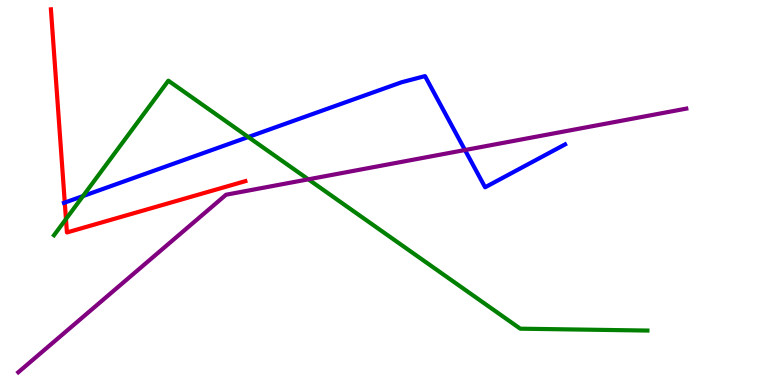[{'lines': ['blue', 'red'], 'intersections': [{'x': 0.836, 'y': 4.74}]}, {'lines': ['green', 'red'], 'intersections': [{'x': 0.851, 'y': 4.31}]}, {'lines': ['purple', 'red'], 'intersections': []}, {'lines': ['blue', 'green'], 'intersections': [{'x': 1.07, 'y': 4.91}, {'x': 3.2, 'y': 6.44}]}, {'lines': ['blue', 'purple'], 'intersections': [{'x': 6.0, 'y': 6.1}]}, {'lines': ['green', 'purple'], 'intersections': [{'x': 3.98, 'y': 5.34}]}]